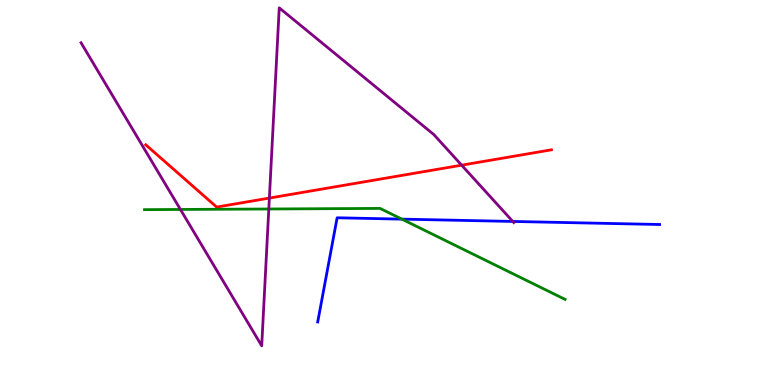[{'lines': ['blue', 'red'], 'intersections': []}, {'lines': ['green', 'red'], 'intersections': []}, {'lines': ['purple', 'red'], 'intersections': [{'x': 3.48, 'y': 4.86}, {'x': 5.96, 'y': 5.71}]}, {'lines': ['blue', 'green'], 'intersections': [{'x': 5.19, 'y': 4.31}]}, {'lines': ['blue', 'purple'], 'intersections': [{'x': 6.62, 'y': 4.25}]}, {'lines': ['green', 'purple'], 'intersections': [{'x': 2.33, 'y': 4.56}, {'x': 3.47, 'y': 4.57}]}]